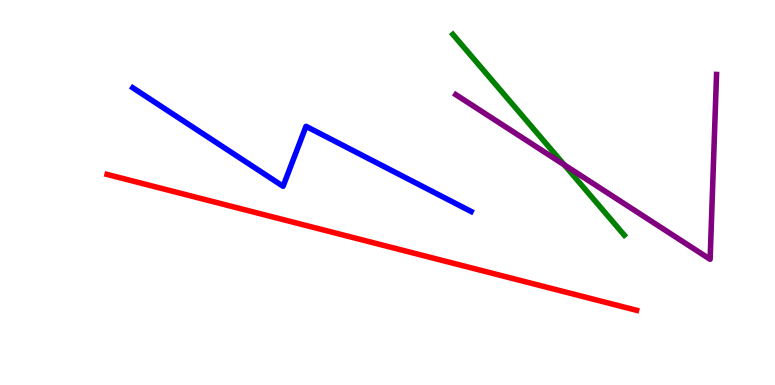[{'lines': ['blue', 'red'], 'intersections': []}, {'lines': ['green', 'red'], 'intersections': []}, {'lines': ['purple', 'red'], 'intersections': []}, {'lines': ['blue', 'green'], 'intersections': []}, {'lines': ['blue', 'purple'], 'intersections': []}, {'lines': ['green', 'purple'], 'intersections': [{'x': 7.28, 'y': 5.72}]}]